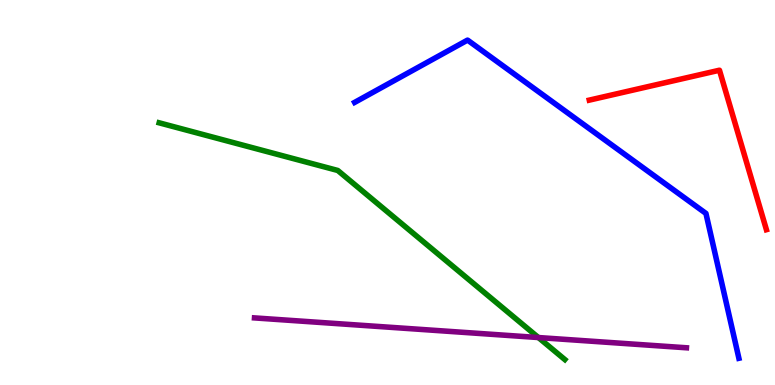[{'lines': ['blue', 'red'], 'intersections': []}, {'lines': ['green', 'red'], 'intersections': []}, {'lines': ['purple', 'red'], 'intersections': []}, {'lines': ['blue', 'green'], 'intersections': []}, {'lines': ['blue', 'purple'], 'intersections': []}, {'lines': ['green', 'purple'], 'intersections': [{'x': 6.95, 'y': 1.23}]}]